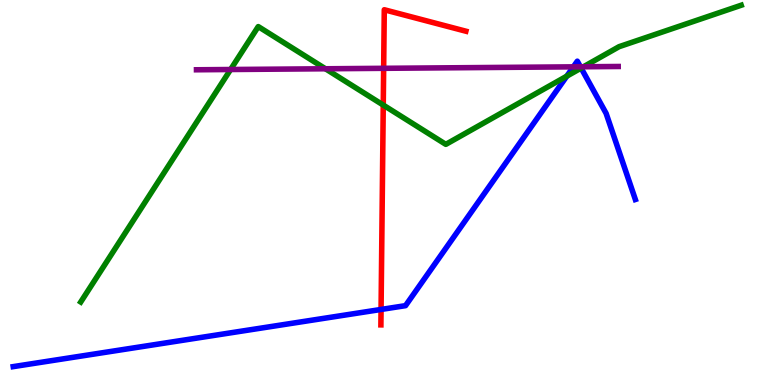[{'lines': ['blue', 'red'], 'intersections': [{'x': 4.92, 'y': 1.96}]}, {'lines': ['green', 'red'], 'intersections': [{'x': 4.95, 'y': 7.27}]}, {'lines': ['purple', 'red'], 'intersections': [{'x': 4.95, 'y': 8.23}]}, {'lines': ['blue', 'green'], 'intersections': [{'x': 7.31, 'y': 8.02}, {'x': 7.5, 'y': 8.23}]}, {'lines': ['blue', 'purple'], 'intersections': [{'x': 7.4, 'y': 8.26}, {'x': 7.49, 'y': 8.27}]}, {'lines': ['green', 'purple'], 'intersections': [{'x': 2.98, 'y': 8.19}, {'x': 4.2, 'y': 8.21}, {'x': 7.53, 'y': 8.27}]}]